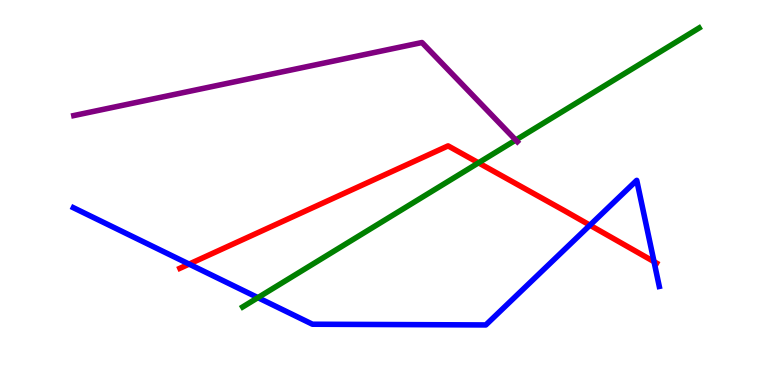[{'lines': ['blue', 'red'], 'intersections': [{'x': 2.44, 'y': 3.14}, {'x': 7.61, 'y': 4.15}, {'x': 8.44, 'y': 3.2}]}, {'lines': ['green', 'red'], 'intersections': [{'x': 6.17, 'y': 5.77}]}, {'lines': ['purple', 'red'], 'intersections': []}, {'lines': ['blue', 'green'], 'intersections': [{'x': 3.33, 'y': 2.27}]}, {'lines': ['blue', 'purple'], 'intersections': []}, {'lines': ['green', 'purple'], 'intersections': [{'x': 6.66, 'y': 6.36}]}]